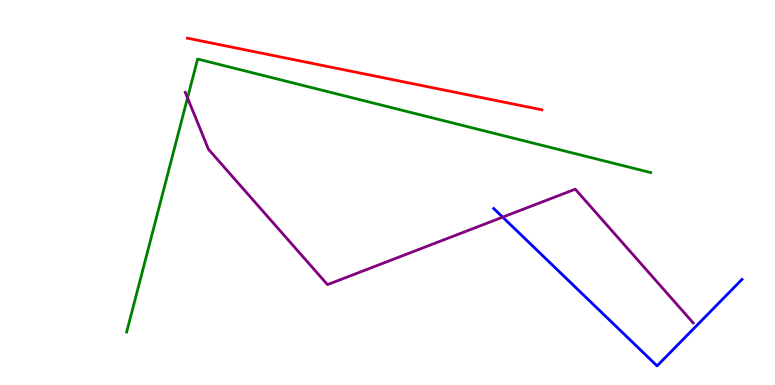[{'lines': ['blue', 'red'], 'intersections': []}, {'lines': ['green', 'red'], 'intersections': []}, {'lines': ['purple', 'red'], 'intersections': []}, {'lines': ['blue', 'green'], 'intersections': []}, {'lines': ['blue', 'purple'], 'intersections': [{'x': 6.49, 'y': 4.36}]}, {'lines': ['green', 'purple'], 'intersections': [{'x': 2.42, 'y': 7.46}]}]